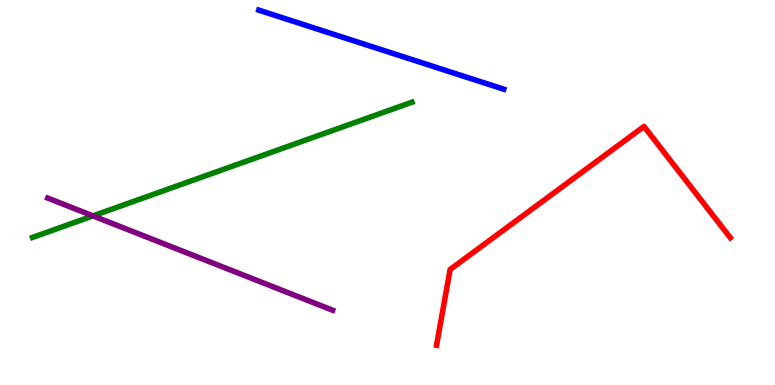[{'lines': ['blue', 'red'], 'intersections': []}, {'lines': ['green', 'red'], 'intersections': []}, {'lines': ['purple', 'red'], 'intersections': []}, {'lines': ['blue', 'green'], 'intersections': []}, {'lines': ['blue', 'purple'], 'intersections': []}, {'lines': ['green', 'purple'], 'intersections': [{'x': 1.2, 'y': 4.39}]}]